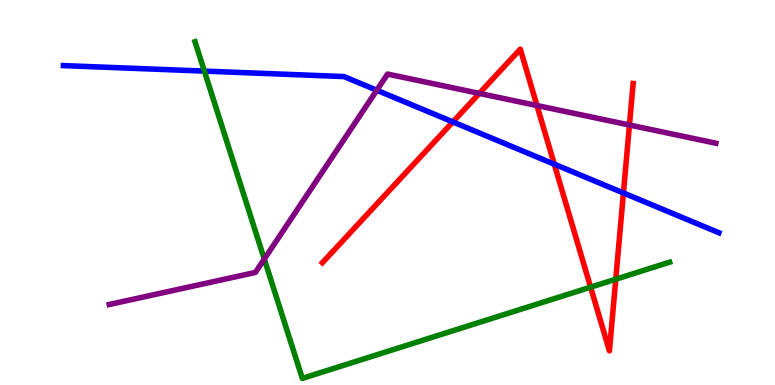[{'lines': ['blue', 'red'], 'intersections': [{'x': 5.84, 'y': 6.83}, {'x': 7.15, 'y': 5.74}, {'x': 8.04, 'y': 4.99}]}, {'lines': ['green', 'red'], 'intersections': [{'x': 7.62, 'y': 2.54}, {'x': 7.95, 'y': 2.75}]}, {'lines': ['purple', 'red'], 'intersections': [{'x': 6.18, 'y': 7.57}, {'x': 6.93, 'y': 7.26}, {'x': 8.12, 'y': 6.75}]}, {'lines': ['blue', 'green'], 'intersections': [{'x': 2.64, 'y': 8.15}]}, {'lines': ['blue', 'purple'], 'intersections': [{'x': 4.86, 'y': 7.66}]}, {'lines': ['green', 'purple'], 'intersections': [{'x': 3.41, 'y': 3.27}]}]